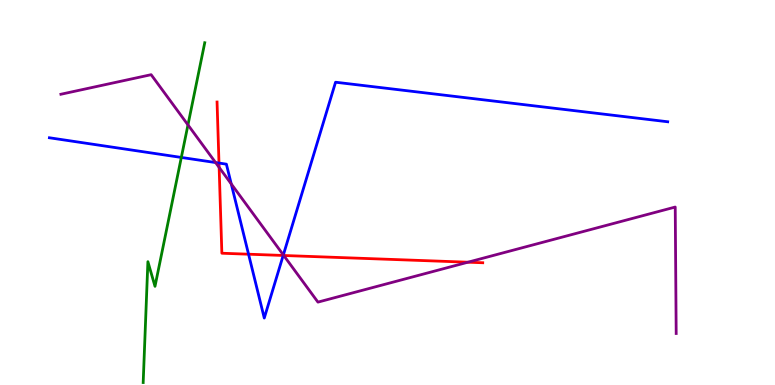[{'lines': ['blue', 'red'], 'intersections': [{'x': 2.83, 'y': 5.76}, {'x': 3.21, 'y': 3.4}, {'x': 3.65, 'y': 3.36}]}, {'lines': ['green', 'red'], 'intersections': []}, {'lines': ['purple', 'red'], 'intersections': [{'x': 2.83, 'y': 5.65}, {'x': 3.66, 'y': 3.36}, {'x': 6.04, 'y': 3.19}]}, {'lines': ['blue', 'green'], 'intersections': [{'x': 2.34, 'y': 5.91}]}, {'lines': ['blue', 'purple'], 'intersections': [{'x': 2.78, 'y': 5.78}, {'x': 2.98, 'y': 5.22}, {'x': 3.66, 'y': 3.38}]}, {'lines': ['green', 'purple'], 'intersections': [{'x': 2.43, 'y': 6.76}]}]